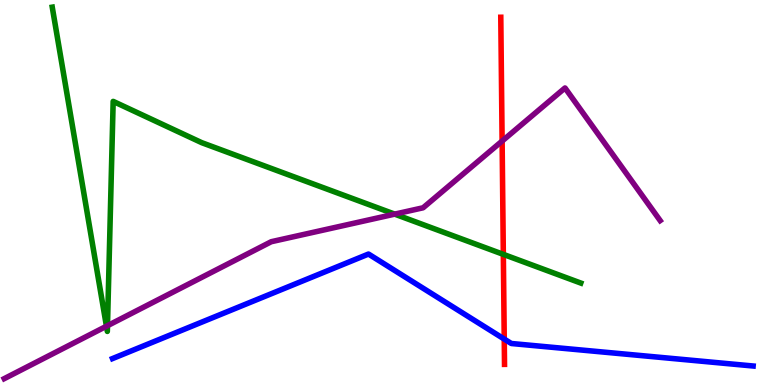[{'lines': ['blue', 'red'], 'intersections': [{'x': 6.51, 'y': 1.19}]}, {'lines': ['green', 'red'], 'intersections': [{'x': 6.49, 'y': 3.39}]}, {'lines': ['purple', 'red'], 'intersections': [{'x': 6.48, 'y': 6.34}]}, {'lines': ['blue', 'green'], 'intersections': []}, {'lines': ['blue', 'purple'], 'intersections': []}, {'lines': ['green', 'purple'], 'intersections': [{'x': 1.37, 'y': 1.53}, {'x': 1.39, 'y': 1.54}, {'x': 5.09, 'y': 4.44}]}]